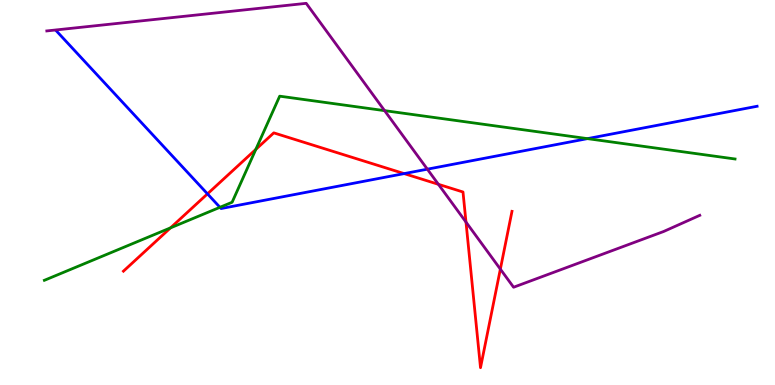[{'lines': ['blue', 'red'], 'intersections': [{'x': 2.68, 'y': 4.96}, {'x': 5.21, 'y': 5.49}]}, {'lines': ['green', 'red'], 'intersections': [{'x': 2.2, 'y': 4.08}, {'x': 3.3, 'y': 6.12}]}, {'lines': ['purple', 'red'], 'intersections': [{'x': 5.66, 'y': 5.21}, {'x': 6.01, 'y': 4.23}, {'x': 6.46, 'y': 3.01}]}, {'lines': ['blue', 'green'], 'intersections': [{'x': 2.84, 'y': 4.62}, {'x': 7.58, 'y': 6.4}]}, {'lines': ['blue', 'purple'], 'intersections': [{'x': 5.51, 'y': 5.61}]}, {'lines': ['green', 'purple'], 'intersections': [{'x': 4.96, 'y': 7.13}]}]